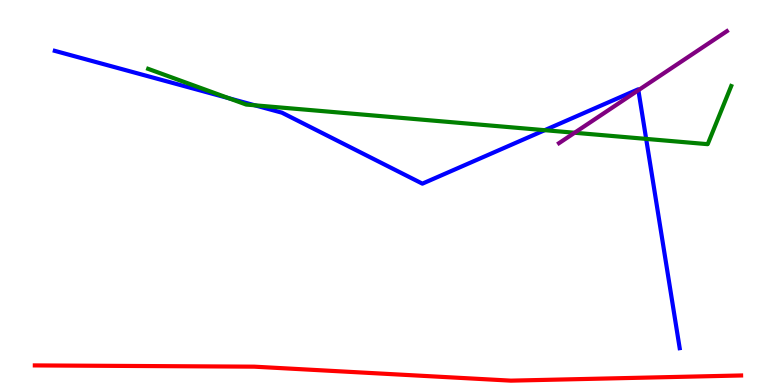[{'lines': ['blue', 'red'], 'intersections': []}, {'lines': ['green', 'red'], 'intersections': []}, {'lines': ['purple', 'red'], 'intersections': []}, {'lines': ['blue', 'green'], 'intersections': [{'x': 2.95, 'y': 7.45}, {'x': 3.29, 'y': 7.26}, {'x': 7.03, 'y': 6.62}, {'x': 8.34, 'y': 6.39}]}, {'lines': ['blue', 'purple'], 'intersections': [{'x': 8.24, 'y': 7.66}]}, {'lines': ['green', 'purple'], 'intersections': [{'x': 7.41, 'y': 6.55}]}]